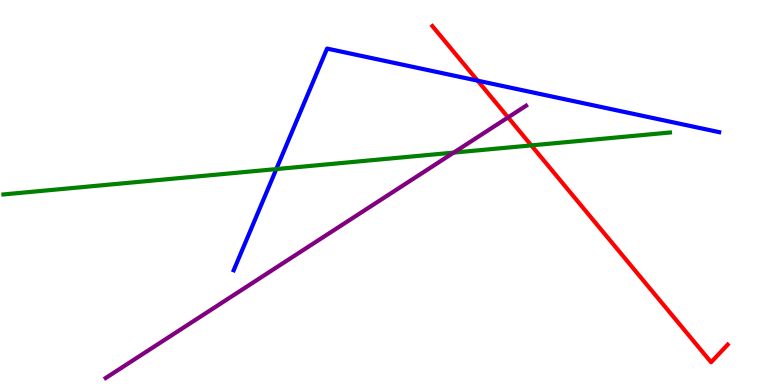[{'lines': ['blue', 'red'], 'intersections': [{'x': 6.16, 'y': 7.9}]}, {'lines': ['green', 'red'], 'intersections': [{'x': 6.86, 'y': 6.22}]}, {'lines': ['purple', 'red'], 'intersections': [{'x': 6.56, 'y': 6.95}]}, {'lines': ['blue', 'green'], 'intersections': [{'x': 3.57, 'y': 5.61}]}, {'lines': ['blue', 'purple'], 'intersections': []}, {'lines': ['green', 'purple'], 'intersections': [{'x': 5.85, 'y': 6.04}]}]